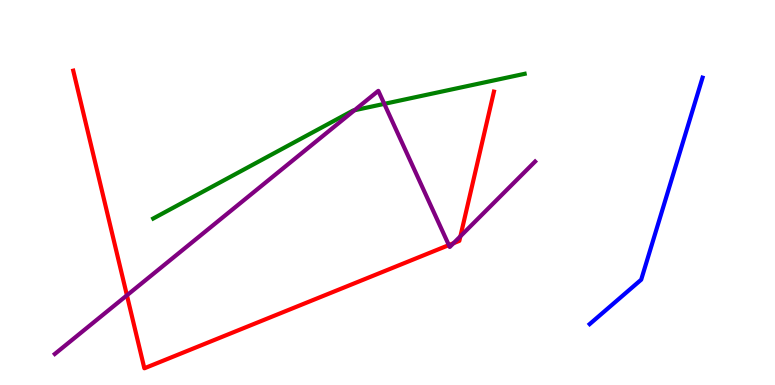[{'lines': ['blue', 'red'], 'intersections': []}, {'lines': ['green', 'red'], 'intersections': []}, {'lines': ['purple', 'red'], 'intersections': [{'x': 1.64, 'y': 2.33}, {'x': 5.79, 'y': 3.63}, {'x': 5.85, 'y': 3.68}, {'x': 5.94, 'y': 3.86}]}, {'lines': ['blue', 'green'], 'intersections': []}, {'lines': ['blue', 'purple'], 'intersections': []}, {'lines': ['green', 'purple'], 'intersections': [{'x': 4.57, 'y': 7.14}, {'x': 4.96, 'y': 7.3}]}]